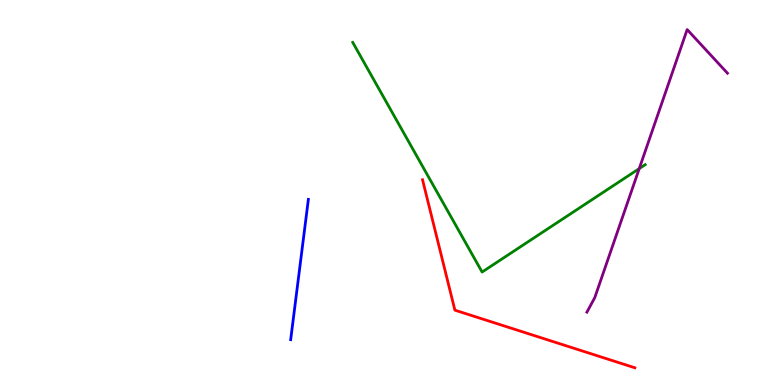[{'lines': ['blue', 'red'], 'intersections': []}, {'lines': ['green', 'red'], 'intersections': []}, {'lines': ['purple', 'red'], 'intersections': []}, {'lines': ['blue', 'green'], 'intersections': []}, {'lines': ['blue', 'purple'], 'intersections': []}, {'lines': ['green', 'purple'], 'intersections': [{'x': 8.25, 'y': 5.62}]}]